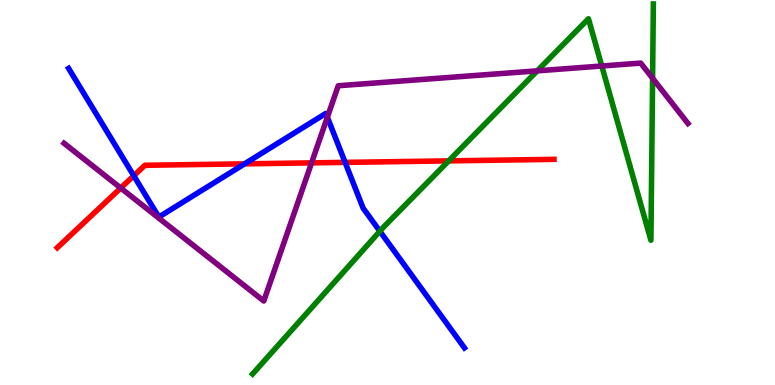[{'lines': ['blue', 'red'], 'intersections': [{'x': 1.73, 'y': 5.44}, {'x': 3.16, 'y': 5.74}, {'x': 4.45, 'y': 5.78}]}, {'lines': ['green', 'red'], 'intersections': [{'x': 5.79, 'y': 5.82}]}, {'lines': ['purple', 'red'], 'intersections': [{'x': 1.56, 'y': 5.12}, {'x': 4.02, 'y': 5.77}]}, {'lines': ['blue', 'green'], 'intersections': [{'x': 4.9, 'y': 3.99}]}, {'lines': ['blue', 'purple'], 'intersections': [{'x': 4.22, 'y': 6.96}]}, {'lines': ['green', 'purple'], 'intersections': [{'x': 6.93, 'y': 8.16}, {'x': 7.76, 'y': 8.29}, {'x': 8.42, 'y': 7.97}]}]